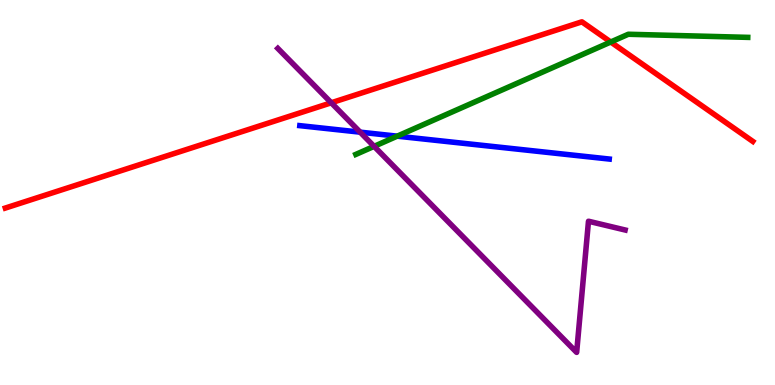[{'lines': ['blue', 'red'], 'intersections': []}, {'lines': ['green', 'red'], 'intersections': [{'x': 7.88, 'y': 8.91}]}, {'lines': ['purple', 'red'], 'intersections': [{'x': 4.27, 'y': 7.33}]}, {'lines': ['blue', 'green'], 'intersections': [{'x': 5.13, 'y': 6.46}]}, {'lines': ['blue', 'purple'], 'intersections': [{'x': 4.65, 'y': 6.57}]}, {'lines': ['green', 'purple'], 'intersections': [{'x': 4.83, 'y': 6.2}]}]